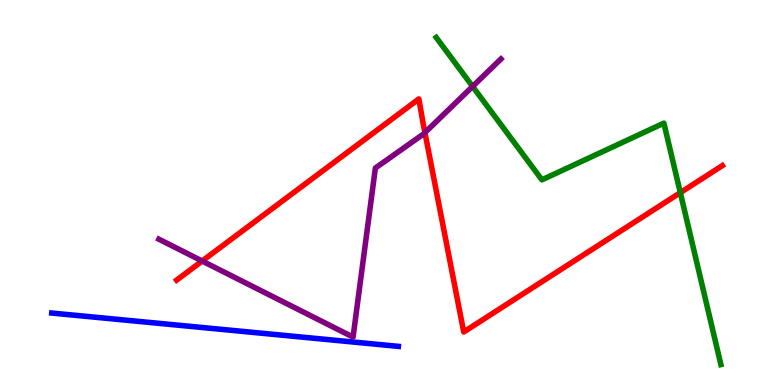[{'lines': ['blue', 'red'], 'intersections': []}, {'lines': ['green', 'red'], 'intersections': [{'x': 8.78, 'y': 5.0}]}, {'lines': ['purple', 'red'], 'intersections': [{'x': 2.61, 'y': 3.22}, {'x': 5.48, 'y': 6.55}]}, {'lines': ['blue', 'green'], 'intersections': []}, {'lines': ['blue', 'purple'], 'intersections': []}, {'lines': ['green', 'purple'], 'intersections': [{'x': 6.1, 'y': 7.75}]}]